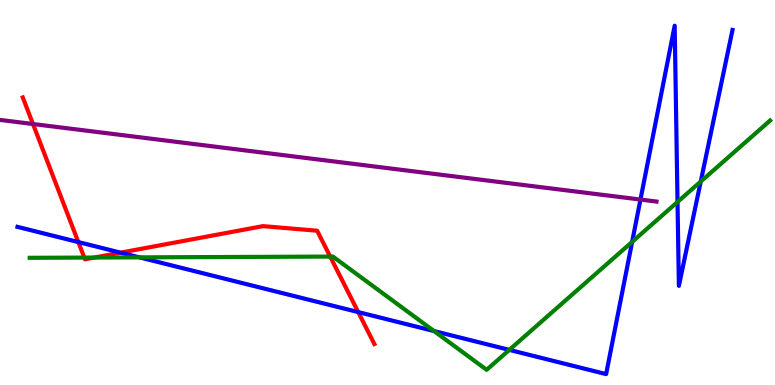[{'lines': ['blue', 'red'], 'intersections': [{'x': 1.01, 'y': 3.71}, {'x': 1.56, 'y': 3.44}, {'x': 4.62, 'y': 1.89}]}, {'lines': ['green', 'red'], 'intersections': [{'x': 1.09, 'y': 3.31}, {'x': 1.22, 'y': 3.31}, {'x': 4.26, 'y': 3.34}]}, {'lines': ['purple', 'red'], 'intersections': [{'x': 0.426, 'y': 6.78}]}, {'lines': ['blue', 'green'], 'intersections': [{'x': 1.8, 'y': 3.32}, {'x': 5.6, 'y': 1.4}, {'x': 6.57, 'y': 0.912}, {'x': 8.16, 'y': 3.72}, {'x': 8.74, 'y': 4.75}, {'x': 9.04, 'y': 5.28}]}, {'lines': ['blue', 'purple'], 'intersections': [{'x': 8.26, 'y': 4.82}]}, {'lines': ['green', 'purple'], 'intersections': []}]